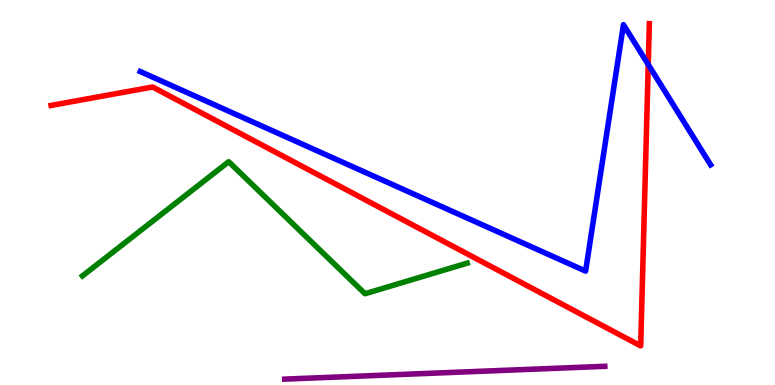[{'lines': ['blue', 'red'], 'intersections': [{'x': 8.36, 'y': 8.32}]}, {'lines': ['green', 'red'], 'intersections': []}, {'lines': ['purple', 'red'], 'intersections': []}, {'lines': ['blue', 'green'], 'intersections': []}, {'lines': ['blue', 'purple'], 'intersections': []}, {'lines': ['green', 'purple'], 'intersections': []}]